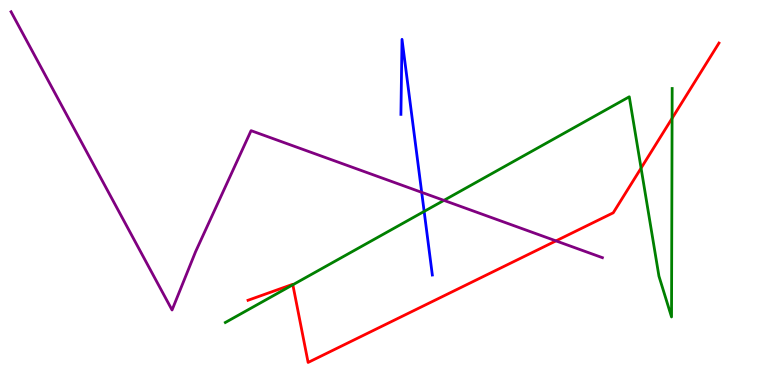[{'lines': ['blue', 'red'], 'intersections': []}, {'lines': ['green', 'red'], 'intersections': [{'x': 3.78, 'y': 2.6}, {'x': 8.27, 'y': 5.63}, {'x': 8.67, 'y': 6.93}]}, {'lines': ['purple', 'red'], 'intersections': [{'x': 7.17, 'y': 3.74}]}, {'lines': ['blue', 'green'], 'intersections': [{'x': 5.47, 'y': 4.51}]}, {'lines': ['blue', 'purple'], 'intersections': [{'x': 5.44, 'y': 5.0}]}, {'lines': ['green', 'purple'], 'intersections': [{'x': 5.73, 'y': 4.8}]}]